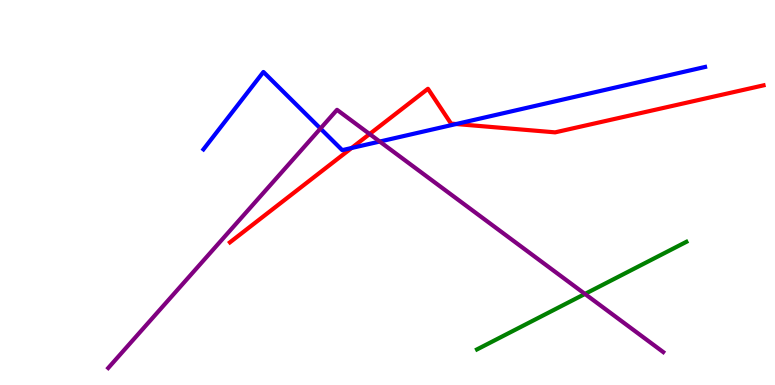[{'lines': ['blue', 'red'], 'intersections': [{'x': 4.54, 'y': 6.16}, {'x': 5.89, 'y': 6.78}]}, {'lines': ['green', 'red'], 'intersections': []}, {'lines': ['purple', 'red'], 'intersections': [{'x': 4.77, 'y': 6.52}]}, {'lines': ['blue', 'green'], 'intersections': []}, {'lines': ['blue', 'purple'], 'intersections': [{'x': 4.13, 'y': 6.66}, {'x': 4.9, 'y': 6.32}]}, {'lines': ['green', 'purple'], 'intersections': [{'x': 7.55, 'y': 2.37}]}]